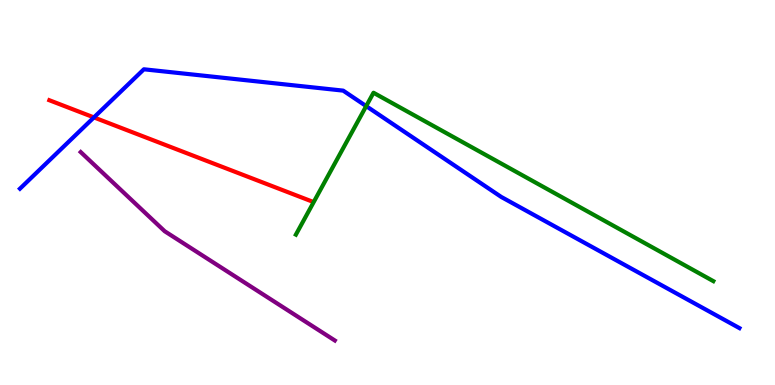[{'lines': ['blue', 'red'], 'intersections': [{'x': 1.21, 'y': 6.95}]}, {'lines': ['green', 'red'], 'intersections': []}, {'lines': ['purple', 'red'], 'intersections': []}, {'lines': ['blue', 'green'], 'intersections': [{'x': 4.73, 'y': 7.24}]}, {'lines': ['blue', 'purple'], 'intersections': []}, {'lines': ['green', 'purple'], 'intersections': []}]